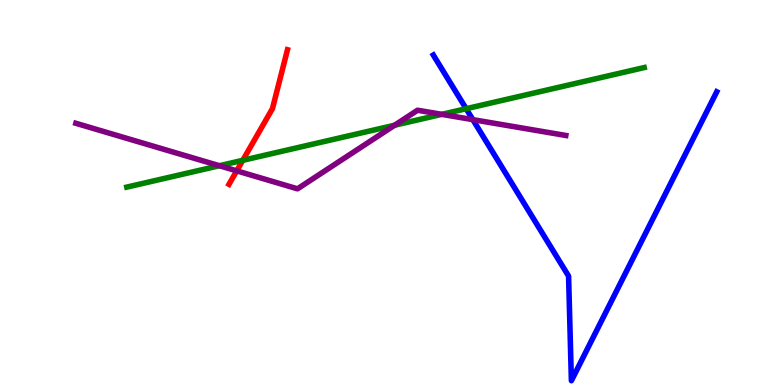[{'lines': ['blue', 'red'], 'intersections': []}, {'lines': ['green', 'red'], 'intersections': [{'x': 3.13, 'y': 5.84}]}, {'lines': ['purple', 'red'], 'intersections': [{'x': 3.05, 'y': 5.56}]}, {'lines': ['blue', 'green'], 'intersections': [{'x': 6.01, 'y': 7.18}]}, {'lines': ['blue', 'purple'], 'intersections': [{'x': 6.1, 'y': 6.89}]}, {'lines': ['green', 'purple'], 'intersections': [{'x': 2.83, 'y': 5.7}, {'x': 5.09, 'y': 6.75}, {'x': 5.7, 'y': 7.03}]}]